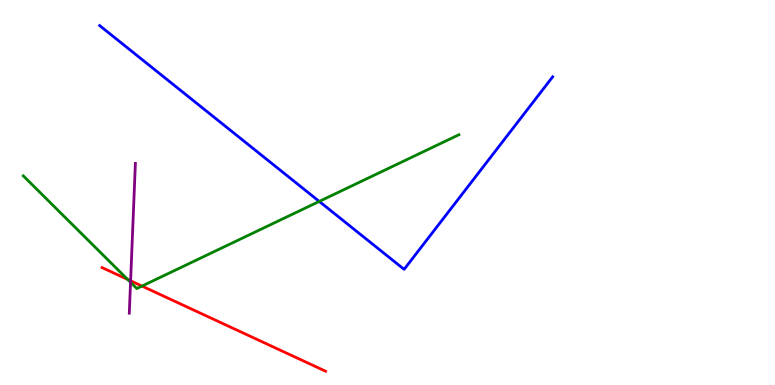[{'lines': ['blue', 'red'], 'intersections': []}, {'lines': ['green', 'red'], 'intersections': [{'x': 1.65, 'y': 2.74}, {'x': 1.83, 'y': 2.57}]}, {'lines': ['purple', 'red'], 'intersections': [{'x': 1.69, 'y': 2.71}]}, {'lines': ['blue', 'green'], 'intersections': [{'x': 4.12, 'y': 4.77}]}, {'lines': ['blue', 'purple'], 'intersections': []}, {'lines': ['green', 'purple'], 'intersections': [{'x': 1.68, 'y': 2.67}]}]